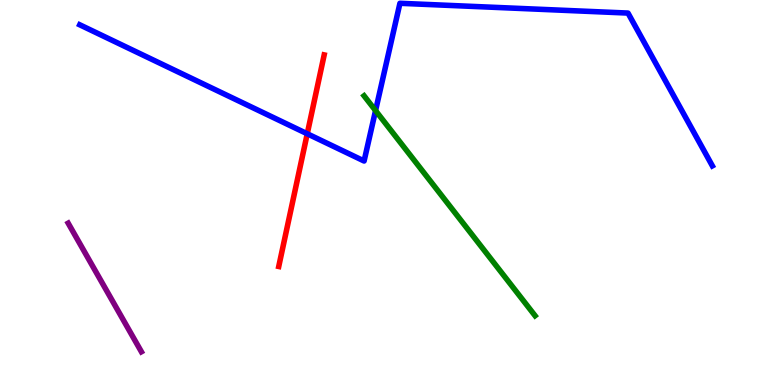[{'lines': ['blue', 'red'], 'intersections': [{'x': 3.96, 'y': 6.53}]}, {'lines': ['green', 'red'], 'intersections': []}, {'lines': ['purple', 'red'], 'intersections': []}, {'lines': ['blue', 'green'], 'intersections': [{'x': 4.85, 'y': 7.13}]}, {'lines': ['blue', 'purple'], 'intersections': []}, {'lines': ['green', 'purple'], 'intersections': []}]